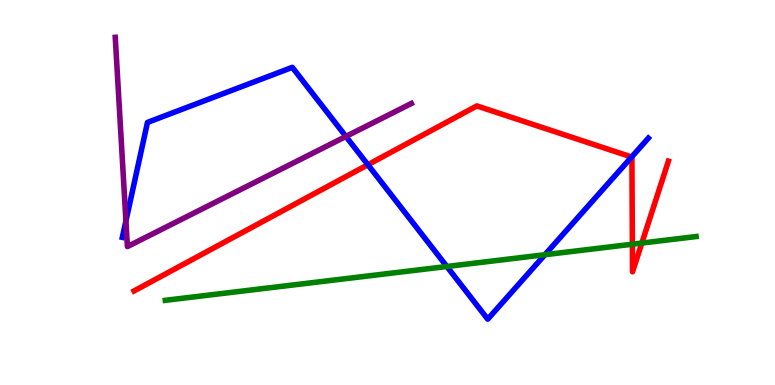[{'lines': ['blue', 'red'], 'intersections': [{'x': 4.75, 'y': 5.72}, {'x': 8.15, 'y': 5.92}]}, {'lines': ['green', 'red'], 'intersections': [{'x': 8.16, 'y': 3.66}, {'x': 8.28, 'y': 3.69}]}, {'lines': ['purple', 'red'], 'intersections': []}, {'lines': ['blue', 'green'], 'intersections': [{'x': 5.77, 'y': 3.08}, {'x': 7.03, 'y': 3.38}]}, {'lines': ['blue', 'purple'], 'intersections': [{'x': 1.62, 'y': 4.26}, {'x': 4.46, 'y': 6.46}]}, {'lines': ['green', 'purple'], 'intersections': []}]